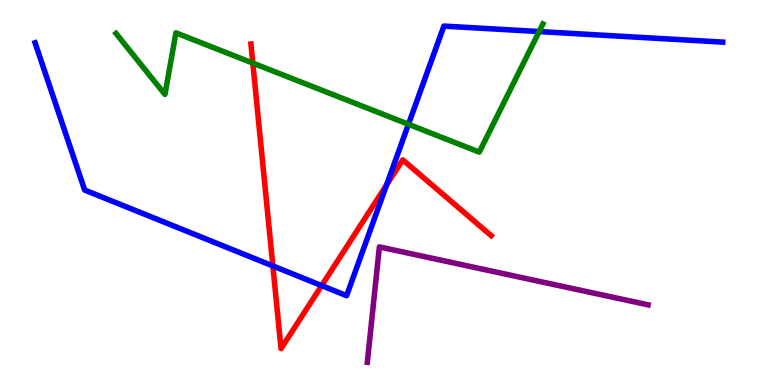[{'lines': ['blue', 'red'], 'intersections': [{'x': 3.52, 'y': 3.09}, {'x': 4.15, 'y': 2.58}, {'x': 4.99, 'y': 5.2}]}, {'lines': ['green', 'red'], 'intersections': [{'x': 3.26, 'y': 8.36}]}, {'lines': ['purple', 'red'], 'intersections': []}, {'lines': ['blue', 'green'], 'intersections': [{'x': 5.27, 'y': 6.77}, {'x': 6.96, 'y': 9.18}]}, {'lines': ['blue', 'purple'], 'intersections': []}, {'lines': ['green', 'purple'], 'intersections': []}]